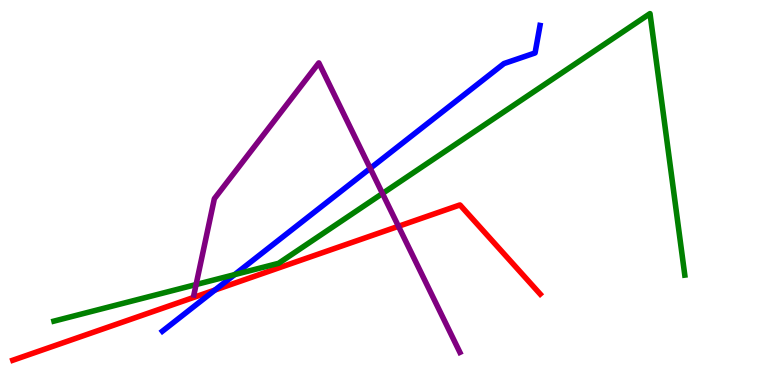[{'lines': ['blue', 'red'], 'intersections': [{'x': 2.77, 'y': 2.47}]}, {'lines': ['green', 'red'], 'intersections': []}, {'lines': ['purple', 'red'], 'intersections': [{'x': 5.14, 'y': 4.12}]}, {'lines': ['blue', 'green'], 'intersections': [{'x': 3.03, 'y': 2.87}]}, {'lines': ['blue', 'purple'], 'intersections': [{'x': 4.78, 'y': 5.63}]}, {'lines': ['green', 'purple'], 'intersections': [{'x': 2.53, 'y': 2.61}, {'x': 4.94, 'y': 4.97}]}]